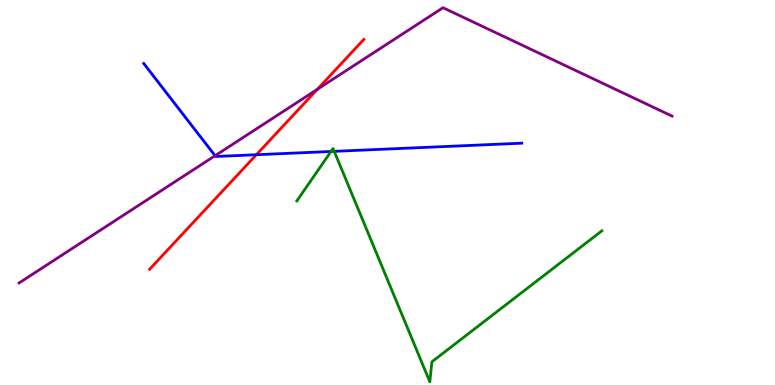[{'lines': ['blue', 'red'], 'intersections': [{'x': 3.31, 'y': 5.98}]}, {'lines': ['green', 'red'], 'intersections': []}, {'lines': ['purple', 'red'], 'intersections': [{'x': 4.09, 'y': 7.68}]}, {'lines': ['blue', 'green'], 'intersections': [{'x': 4.27, 'y': 6.07}, {'x': 4.31, 'y': 6.07}]}, {'lines': ['blue', 'purple'], 'intersections': [{'x': 2.78, 'y': 5.96}]}, {'lines': ['green', 'purple'], 'intersections': []}]